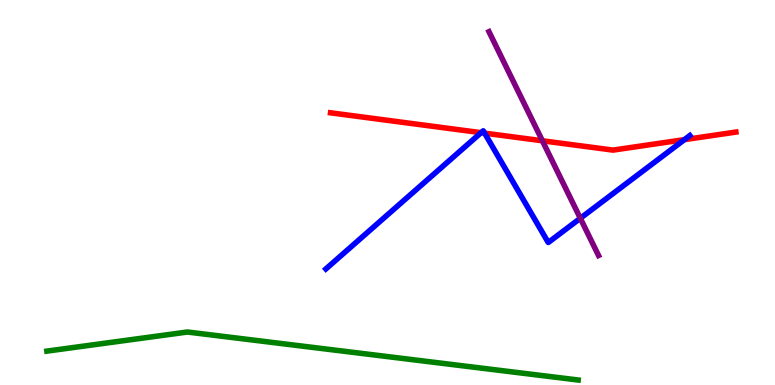[{'lines': ['blue', 'red'], 'intersections': [{'x': 6.21, 'y': 6.55}, {'x': 6.25, 'y': 6.54}, {'x': 8.83, 'y': 6.37}]}, {'lines': ['green', 'red'], 'intersections': []}, {'lines': ['purple', 'red'], 'intersections': [{'x': 7.0, 'y': 6.34}]}, {'lines': ['blue', 'green'], 'intersections': []}, {'lines': ['blue', 'purple'], 'intersections': [{'x': 7.49, 'y': 4.33}]}, {'lines': ['green', 'purple'], 'intersections': []}]